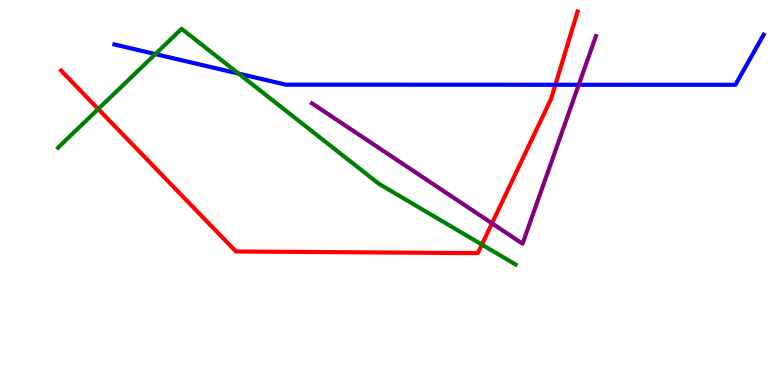[{'lines': ['blue', 'red'], 'intersections': [{'x': 7.17, 'y': 7.8}]}, {'lines': ['green', 'red'], 'intersections': [{'x': 1.27, 'y': 7.17}, {'x': 6.22, 'y': 3.65}]}, {'lines': ['purple', 'red'], 'intersections': [{'x': 6.35, 'y': 4.2}]}, {'lines': ['blue', 'green'], 'intersections': [{'x': 2.0, 'y': 8.6}, {'x': 3.08, 'y': 8.09}]}, {'lines': ['blue', 'purple'], 'intersections': [{'x': 7.47, 'y': 7.8}]}, {'lines': ['green', 'purple'], 'intersections': []}]